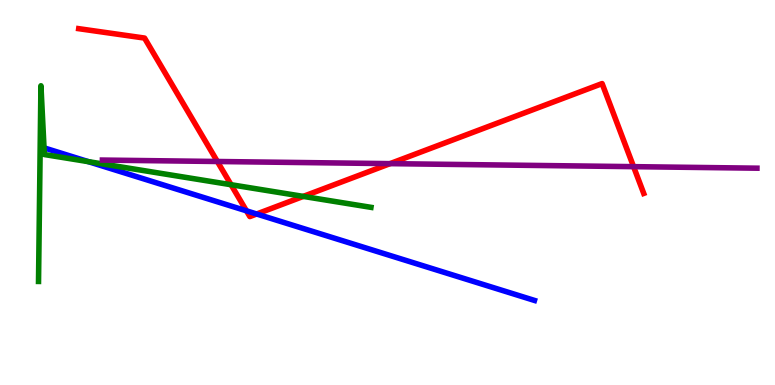[{'lines': ['blue', 'red'], 'intersections': [{'x': 3.18, 'y': 4.52}, {'x': 3.31, 'y': 4.44}]}, {'lines': ['green', 'red'], 'intersections': [{'x': 2.98, 'y': 5.2}, {'x': 3.91, 'y': 4.9}]}, {'lines': ['purple', 'red'], 'intersections': [{'x': 2.8, 'y': 5.81}, {'x': 5.03, 'y': 5.75}, {'x': 8.18, 'y': 5.67}]}, {'lines': ['blue', 'green'], 'intersections': [{'x': 1.14, 'y': 5.8}]}, {'lines': ['blue', 'purple'], 'intersections': []}, {'lines': ['green', 'purple'], 'intersections': []}]